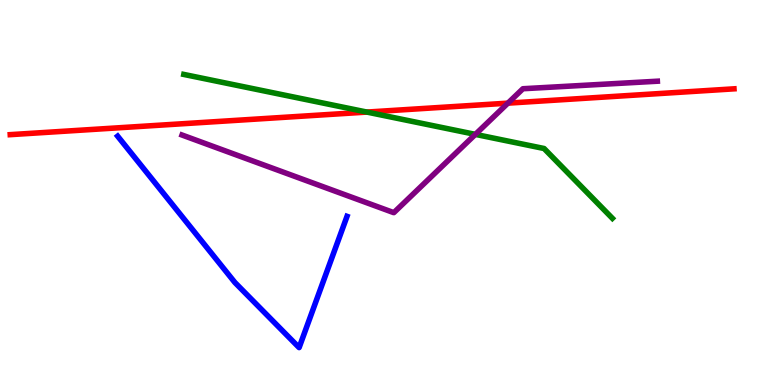[{'lines': ['blue', 'red'], 'intersections': []}, {'lines': ['green', 'red'], 'intersections': [{'x': 4.73, 'y': 7.09}]}, {'lines': ['purple', 'red'], 'intersections': [{'x': 6.55, 'y': 7.32}]}, {'lines': ['blue', 'green'], 'intersections': []}, {'lines': ['blue', 'purple'], 'intersections': []}, {'lines': ['green', 'purple'], 'intersections': [{'x': 6.13, 'y': 6.51}]}]